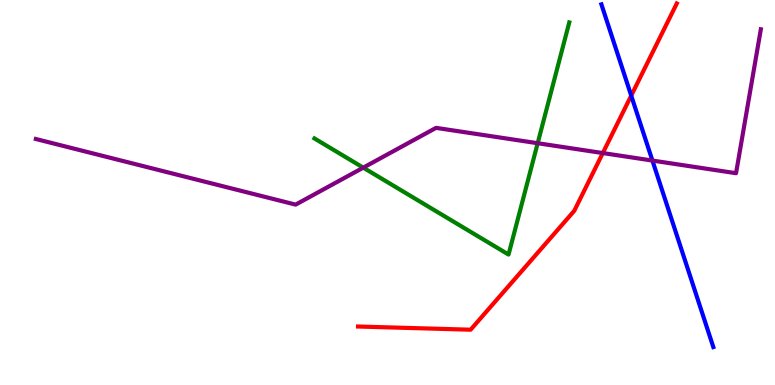[{'lines': ['blue', 'red'], 'intersections': [{'x': 8.14, 'y': 7.52}]}, {'lines': ['green', 'red'], 'intersections': []}, {'lines': ['purple', 'red'], 'intersections': [{'x': 7.78, 'y': 6.02}]}, {'lines': ['blue', 'green'], 'intersections': []}, {'lines': ['blue', 'purple'], 'intersections': [{'x': 8.42, 'y': 5.83}]}, {'lines': ['green', 'purple'], 'intersections': [{'x': 4.69, 'y': 5.65}, {'x': 6.94, 'y': 6.28}]}]